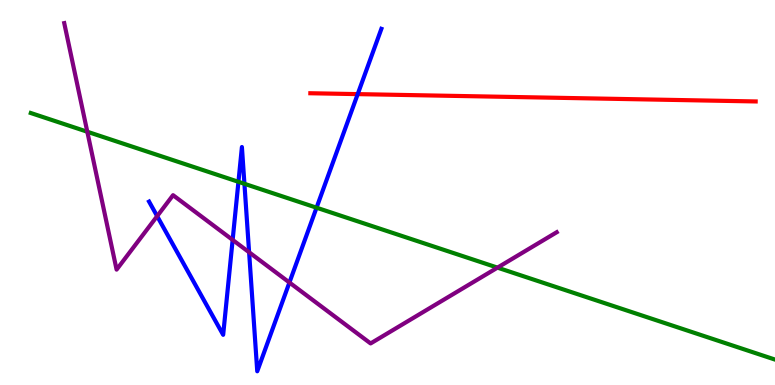[{'lines': ['blue', 'red'], 'intersections': [{'x': 4.62, 'y': 7.56}]}, {'lines': ['green', 'red'], 'intersections': []}, {'lines': ['purple', 'red'], 'intersections': []}, {'lines': ['blue', 'green'], 'intersections': [{'x': 3.08, 'y': 5.28}, {'x': 3.15, 'y': 5.23}, {'x': 4.08, 'y': 4.61}]}, {'lines': ['blue', 'purple'], 'intersections': [{'x': 2.03, 'y': 4.39}, {'x': 3.0, 'y': 3.77}, {'x': 3.21, 'y': 3.45}, {'x': 3.73, 'y': 2.66}]}, {'lines': ['green', 'purple'], 'intersections': [{'x': 1.13, 'y': 6.58}, {'x': 6.42, 'y': 3.05}]}]